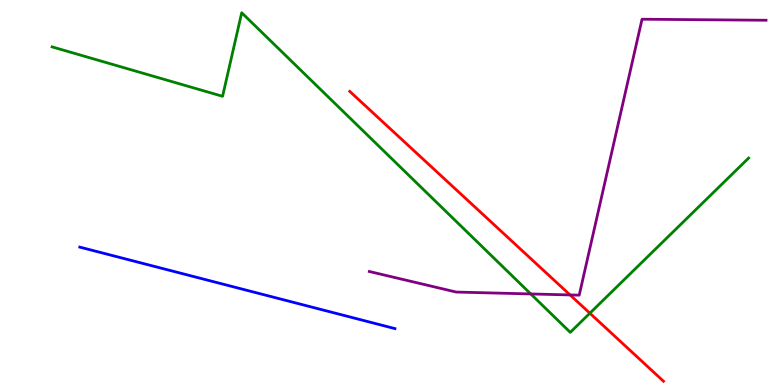[{'lines': ['blue', 'red'], 'intersections': []}, {'lines': ['green', 'red'], 'intersections': [{'x': 7.61, 'y': 1.86}]}, {'lines': ['purple', 'red'], 'intersections': [{'x': 7.36, 'y': 2.34}]}, {'lines': ['blue', 'green'], 'intersections': []}, {'lines': ['blue', 'purple'], 'intersections': []}, {'lines': ['green', 'purple'], 'intersections': [{'x': 6.85, 'y': 2.37}]}]